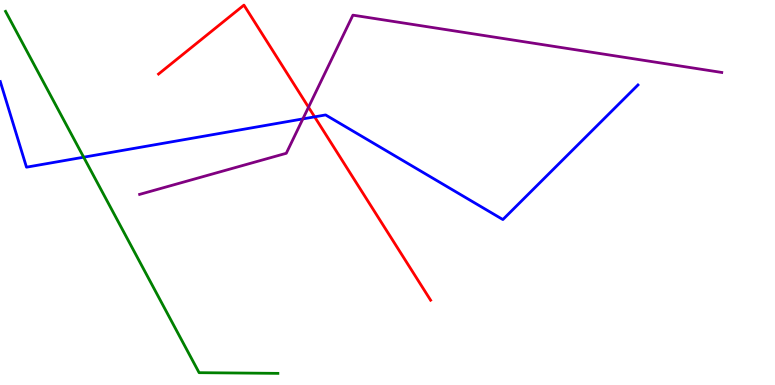[{'lines': ['blue', 'red'], 'intersections': [{'x': 4.06, 'y': 6.96}]}, {'lines': ['green', 'red'], 'intersections': []}, {'lines': ['purple', 'red'], 'intersections': [{'x': 3.98, 'y': 7.22}]}, {'lines': ['blue', 'green'], 'intersections': [{'x': 1.08, 'y': 5.92}]}, {'lines': ['blue', 'purple'], 'intersections': [{'x': 3.91, 'y': 6.91}]}, {'lines': ['green', 'purple'], 'intersections': []}]